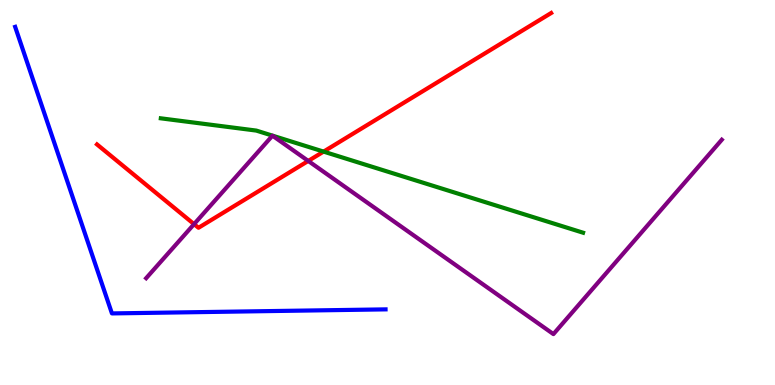[{'lines': ['blue', 'red'], 'intersections': []}, {'lines': ['green', 'red'], 'intersections': [{'x': 4.18, 'y': 6.06}]}, {'lines': ['purple', 'red'], 'intersections': [{'x': 2.5, 'y': 4.18}, {'x': 3.98, 'y': 5.82}]}, {'lines': ['blue', 'green'], 'intersections': []}, {'lines': ['blue', 'purple'], 'intersections': []}, {'lines': ['green', 'purple'], 'intersections': []}]